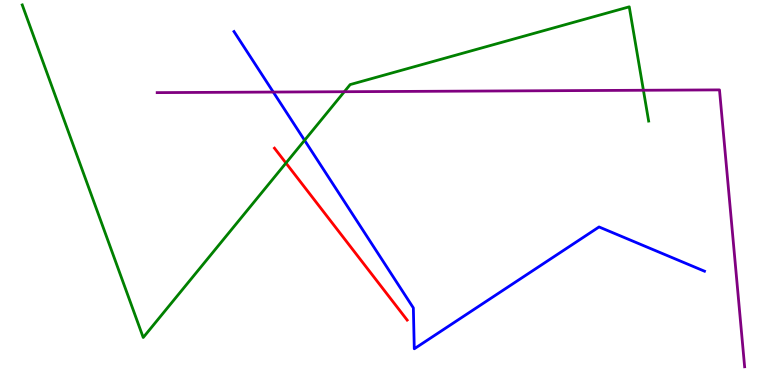[{'lines': ['blue', 'red'], 'intersections': []}, {'lines': ['green', 'red'], 'intersections': [{'x': 3.69, 'y': 5.76}]}, {'lines': ['purple', 'red'], 'intersections': []}, {'lines': ['blue', 'green'], 'intersections': [{'x': 3.93, 'y': 6.36}]}, {'lines': ['blue', 'purple'], 'intersections': [{'x': 3.53, 'y': 7.61}]}, {'lines': ['green', 'purple'], 'intersections': [{'x': 4.44, 'y': 7.62}, {'x': 8.3, 'y': 7.66}]}]